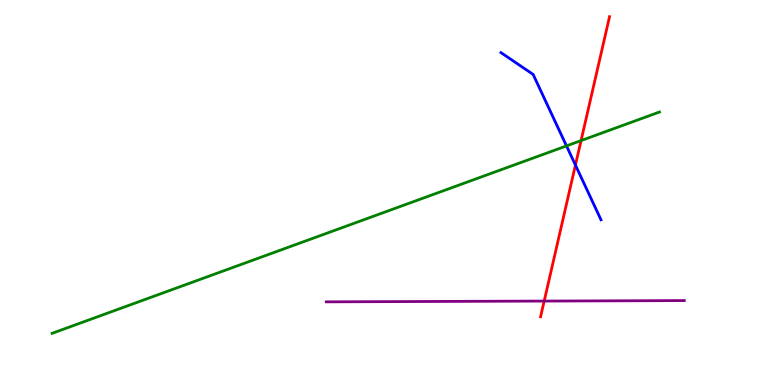[{'lines': ['blue', 'red'], 'intersections': [{'x': 7.43, 'y': 5.71}]}, {'lines': ['green', 'red'], 'intersections': [{'x': 7.5, 'y': 6.35}]}, {'lines': ['purple', 'red'], 'intersections': [{'x': 7.02, 'y': 2.18}]}, {'lines': ['blue', 'green'], 'intersections': [{'x': 7.31, 'y': 6.21}]}, {'lines': ['blue', 'purple'], 'intersections': []}, {'lines': ['green', 'purple'], 'intersections': []}]